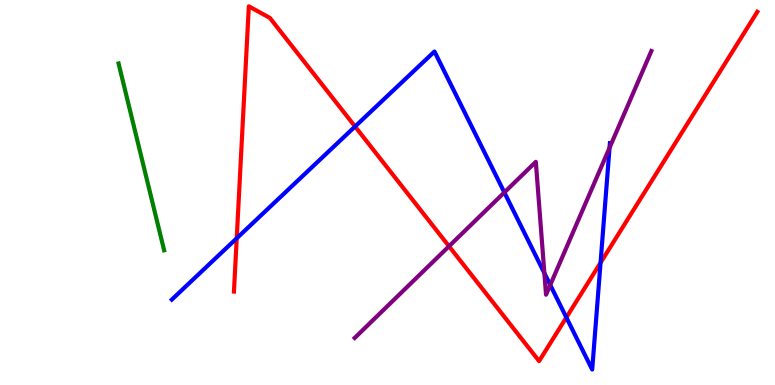[{'lines': ['blue', 'red'], 'intersections': [{'x': 3.05, 'y': 3.81}, {'x': 4.58, 'y': 6.71}, {'x': 7.31, 'y': 1.75}, {'x': 7.75, 'y': 3.18}]}, {'lines': ['green', 'red'], 'intersections': []}, {'lines': ['purple', 'red'], 'intersections': [{'x': 5.79, 'y': 3.6}]}, {'lines': ['blue', 'green'], 'intersections': []}, {'lines': ['blue', 'purple'], 'intersections': [{'x': 6.51, 'y': 5.0}, {'x': 7.02, 'y': 2.91}, {'x': 7.1, 'y': 2.6}, {'x': 7.87, 'y': 6.16}]}, {'lines': ['green', 'purple'], 'intersections': []}]